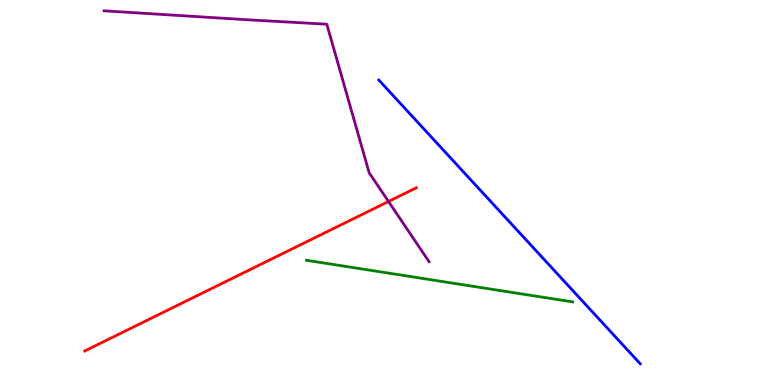[{'lines': ['blue', 'red'], 'intersections': []}, {'lines': ['green', 'red'], 'intersections': []}, {'lines': ['purple', 'red'], 'intersections': [{'x': 5.01, 'y': 4.77}]}, {'lines': ['blue', 'green'], 'intersections': []}, {'lines': ['blue', 'purple'], 'intersections': []}, {'lines': ['green', 'purple'], 'intersections': []}]